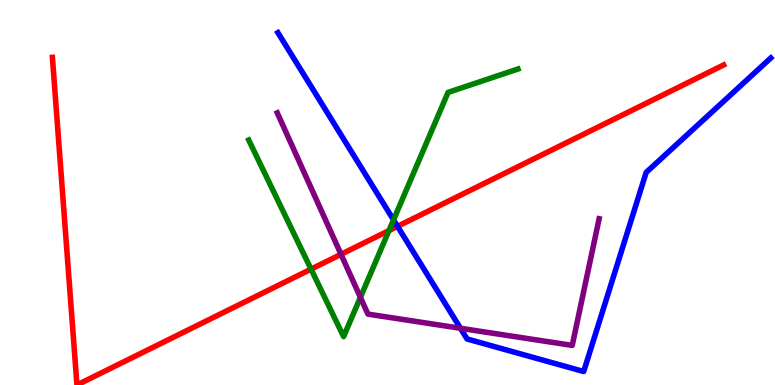[{'lines': ['blue', 'red'], 'intersections': [{'x': 5.13, 'y': 4.12}]}, {'lines': ['green', 'red'], 'intersections': [{'x': 4.01, 'y': 3.01}, {'x': 5.02, 'y': 4.01}]}, {'lines': ['purple', 'red'], 'intersections': [{'x': 4.4, 'y': 3.39}]}, {'lines': ['blue', 'green'], 'intersections': [{'x': 5.08, 'y': 4.29}]}, {'lines': ['blue', 'purple'], 'intersections': [{'x': 5.94, 'y': 1.47}]}, {'lines': ['green', 'purple'], 'intersections': [{'x': 4.65, 'y': 2.28}]}]